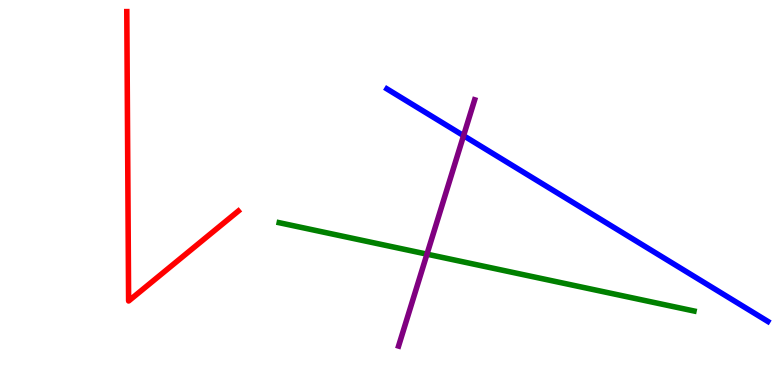[{'lines': ['blue', 'red'], 'intersections': []}, {'lines': ['green', 'red'], 'intersections': []}, {'lines': ['purple', 'red'], 'intersections': []}, {'lines': ['blue', 'green'], 'intersections': []}, {'lines': ['blue', 'purple'], 'intersections': [{'x': 5.98, 'y': 6.48}]}, {'lines': ['green', 'purple'], 'intersections': [{'x': 5.51, 'y': 3.4}]}]